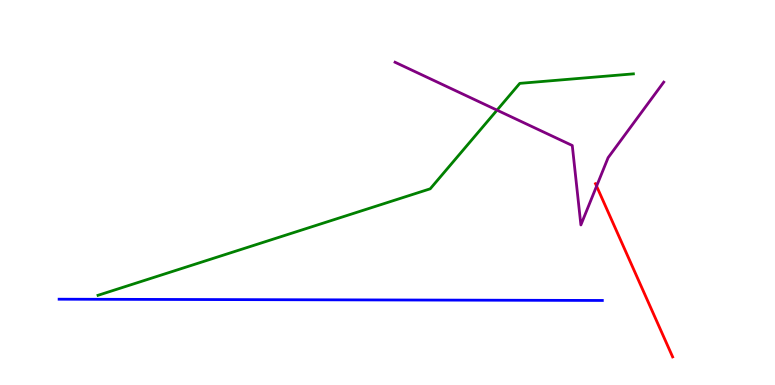[{'lines': ['blue', 'red'], 'intersections': []}, {'lines': ['green', 'red'], 'intersections': []}, {'lines': ['purple', 'red'], 'intersections': [{'x': 7.7, 'y': 5.17}]}, {'lines': ['blue', 'green'], 'intersections': []}, {'lines': ['blue', 'purple'], 'intersections': []}, {'lines': ['green', 'purple'], 'intersections': [{'x': 6.41, 'y': 7.14}]}]